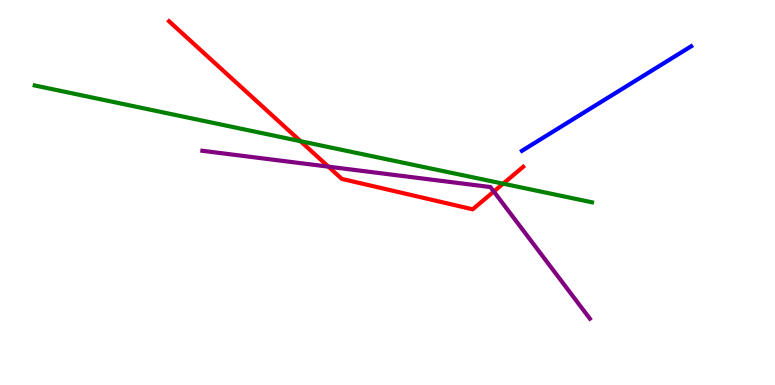[{'lines': ['blue', 'red'], 'intersections': []}, {'lines': ['green', 'red'], 'intersections': [{'x': 3.88, 'y': 6.33}, {'x': 6.49, 'y': 5.23}]}, {'lines': ['purple', 'red'], 'intersections': [{'x': 4.24, 'y': 5.67}, {'x': 6.37, 'y': 5.03}]}, {'lines': ['blue', 'green'], 'intersections': []}, {'lines': ['blue', 'purple'], 'intersections': []}, {'lines': ['green', 'purple'], 'intersections': []}]